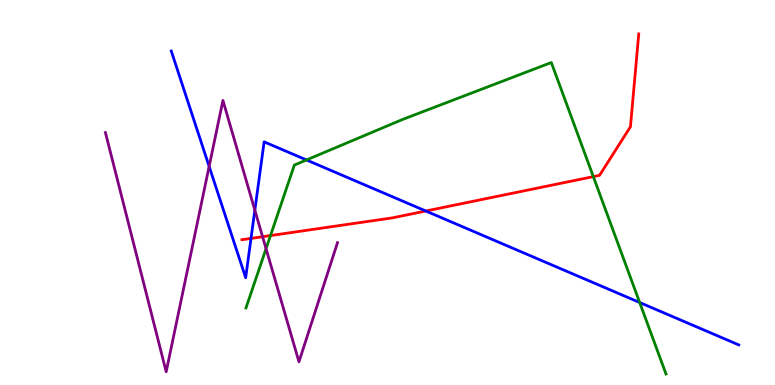[{'lines': ['blue', 'red'], 'intersections': [{'x': 3.24, 'y': 3.81}, {'x': 5.49, 'y': 4.52}]}, {'lines': ['green', 'red'], 'intersections': [{'x': 3.49, 'y': 3.88}, {'x': 7.66, 'y': 5.41}]}, {'lines': ['purple', 'red'], 'intersections': [{'x': 3.39, 'y': 3.85}]}, {'lines': ['blue', 'green'], 'intersections': [{'x': 3.95, 'y': 5.85}, {'x': 8.25, 'y': 2.14}]}, {'lines': ['blue', 'purple'], 'intersections': [{'x': 2.7, 'y': 5.68}, {'x': 3.29, 'y': 4.54}]}, {'lines': ['green', 'purple'], 'intersections': [{'x': 3.43, 'y': 3.54}]}]